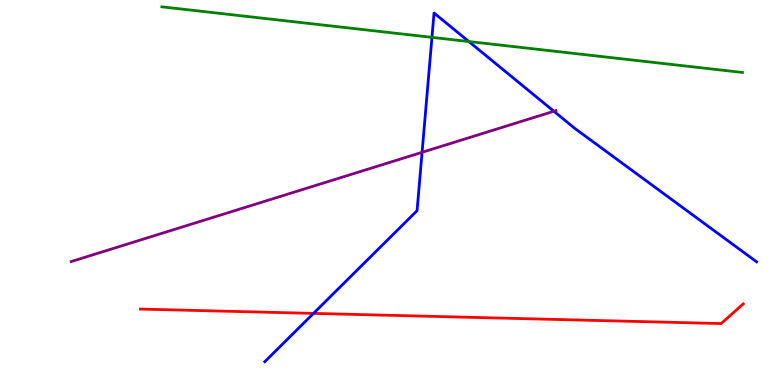[{'lines': ['blue', 'red'], 'intersections': [{'x': 4.05, 'y': 1.86}]}, {'lines': ['green', 'red'], 'intersections': []}, {'lines': ['purple', 'red'], 'intersections': []}, {'lines': ['blue', 'green'], 'intersections': [{'x': 5.57, 'y': 9.03}, {'x': 6.05, 'y': 8.92}]}, {'lines': ['blue', 'purple'], 'intersections': [{'x': 5.45, 'y': 6.04}, {'x': 7.15, 'y': 7.11}]}, {'lines': ['green', 'purple'], 'intersections': []}]